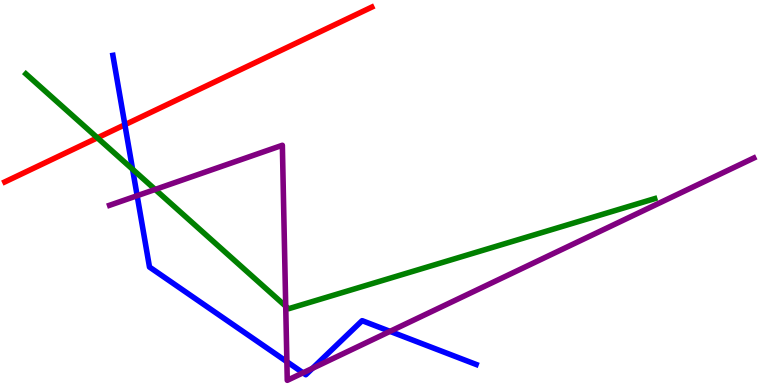[{'lines': ['blue', 'red'], 'intersections': [{'x': 1.61, 'y': 6.76}]}, {'lines': ['green', 'red'], 'intersections': [{'x': 1.26, 'y': 6.42}]}, {'lines': ['purple', 'red'], 'intersections': []}, {'lines': ['blue', 'green'], 'intersections': [{'x': 1.71, 'y': 5.6}]}, {'lines': ['blue', 'purple'], 'intersections': [{'x': 1.77, 'y': 4.92}, {'x': 3.7, 'y': 0.605}, {'x': 3.91, 'y': 0.316}, {'x': 4.03, 'y': 0.433}, {'x': 5.03, 'y': 1.39}]}, {'lines': ['green', 'purple'], 'intersections': [{'x': 2.0, 'y': 5.08}, {'x': 3.69, 'y': 2.05}]}]